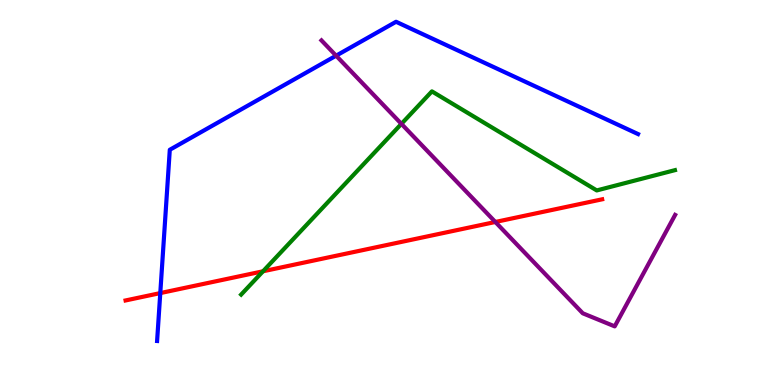[{'lines': ['blue', 'red'], 'intersections': [{'x': 2.07, 'y': 2.39}]}, {'lines': ['green', 'red'], 'intersections': [{'x': 3.39, 'y': 2.95}]}, {'lines': ['purple', 'red'], 'intersections': [{'x': 6.39, 'y': 4.23}]}, {'lines': ['blue', 'green'], 'intersections': []}, {'lines': ['blue', 'purple'], 'intersections': [{'x': 4.34, 'y': 8.55}]}, {'lines': ['green', 'purple'], 'intersections': [{'x': 5.18, 'y': 6.78}]}]